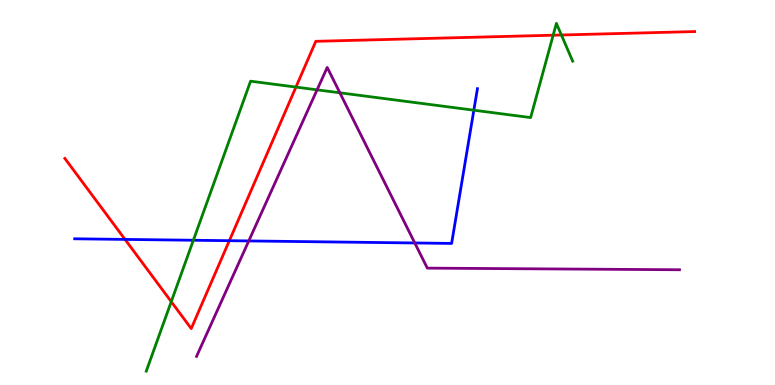[{'lines': ['blue', 'red'], 'intersections': [{'x': 1.61, 'y': 3.78}, {'x': 2.96, 'y': 3.75}]}, {'lines': ['green', 'red'], 'intersections': [{'x': 2.21, 'y': 2.16}, {'x': 3.82, 'y': 7.74}, {'x': 7.14, 'y': 9.09}, {'x': 7.24, 'y': 9.09}]}, {'lines': ['purple', 'red'], 'intersections': []}, {'lines': ['blue', 'green'], 'intersections': [{'x': 2.49, 'y': 3.76}, {'x': 6.11, 'y': 7.14}]}, {'lines': ['blue', 'purple'], 'intersections': [{'x': 3.21, 'y': 3.74}, {'x': 5.35, 'y': 3.69}]}, {'lines': ['green', 'purple'], 'intersections': [{'x': 4.09, 'y': 7.67}, {'x': 4.39, 'y': 7.59}]}]